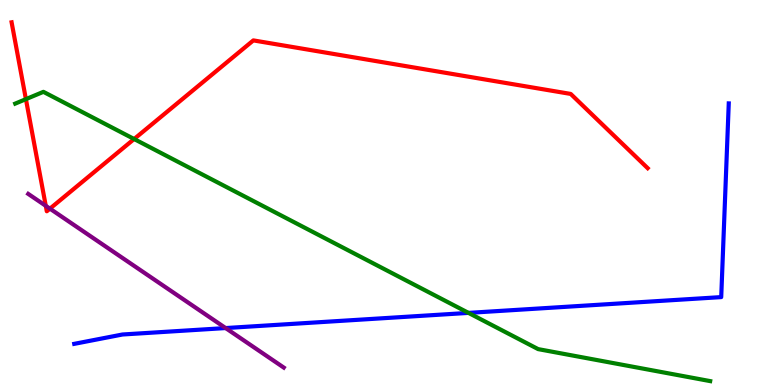[{'lines': ['blue', 'red'], 'intersections': []}, {'lines': ['green', 'red'], 'intersections': [{'x': 0.334, 'y': 7.42}, {'x': 1.73, 'y': 6.39}]}, {'lines': ['purple', 'red'], 'intersections': [{'x': 0.591, 'y': 4.65}, {'x': 0.644, 'y': 4.58}]}, {'lines': ['blue', 'green'], 'intersections': [{'x': 6.05, 'y': 1.87}]}, {'lines': ['blue', 'purple'], 'intersections': [{'x': 2.91, 'y': 1.48}]}, {'lines': ['green', 'purple'], 'intersections': []}]